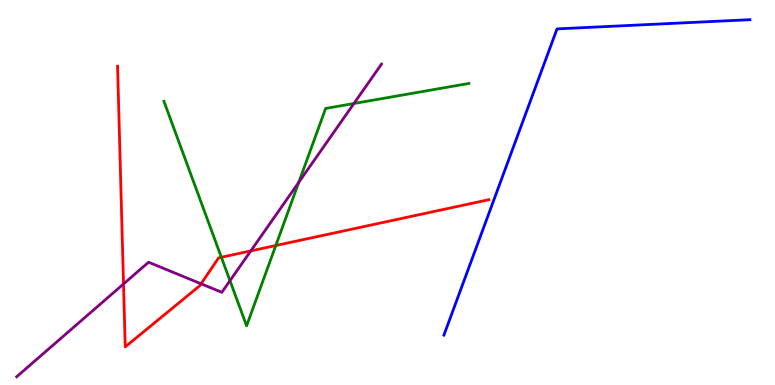[{'lines': ['blue', 'red'], 'intersections': []}, {'lines': ['green', 'red'], 'intersections': [{'x': 2.86, 'y': 3.32}, {'x': 3.56, 'y': 3.62}]}, {'lines': ['purple', 'red'], 'intersections': [{'x': 1.59, 'y': 2.62}, {'x': 2.59, 'y': 2.63}, {'x': 3.24, 'y': 3.48}]}, {'lines': ['blue', 'green'], 'intersections': []}, {'lines': ['blue', 'purple'], 'intersections': []}, {'lines': ['green', 'purple'], 'intersections': [{'x': 2.97, 'y': 2.71}, {'x': 3.86, 'y': 5.26}, {'x': 4.57, 'y': 7.31}]}]